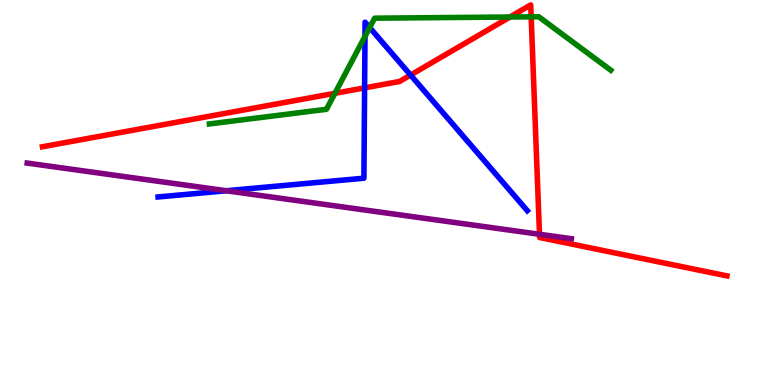[{'lines': ['blue', 'red'], 'intersections': [{'x': 4.7, 'y': 7.72}, {'x': 5.3, 'y': 8.05}]}, {'lines': ['green', 'red'], 'intersections': [{'x': 4.32, 'y': 7.58}, {'x': 6.58, 'y': 9.56}, {'x': 6.85, 'y': 9.56}]}, {'lines': ['purple', 'red'], 'intersections': [{'x': 6.96, 'y': 3.91}]}, {'lines': ['blue', 'green'], 'intersections': [{'x': 4.71, 'y': 9.05}, {'x': 4.77, 'y': 9.28}]}, {'lines': ['blue', 'purple'], 'intersections': [{'x': 2.92, 'y': 5.05}]}, {'lines': ['green', 'purple'], 'intersections': []}]